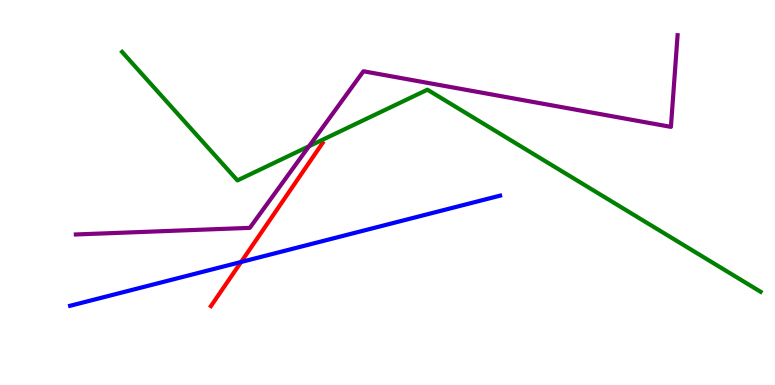[{'lines': ['blue', 'red'], 'intersections': [{'x': 3.11, 'y': 3.2}]}, {'lines': ['green', 'red'], 'intersections': []}, {'lines': ['purple', 'red'], 'intersections': []}, {'lines': ['blue', 'green'], 'intersections': []}, {'lines': ['blue', 'purple'], 'intersections': []}, {'lines': ['green', 'purple'], 'intersections': [{'x': 3.99, 'y': 6.2}]}]